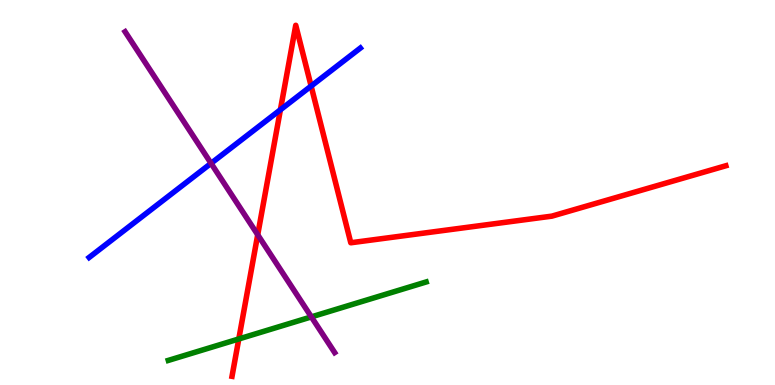[{'lines': ['blue', 'red'], 'intersections': [{'x': 3.62, 'y': 7.15}, {'x': 4.01, 'y': 7.76}]}, {'lines': ['green', 'red'], 'intersections': [{'x': 3.08, 'y': 1.2}]}, {'lines': ['purple', 'red'], 'intersections': [{'x': 3.33, 'y': 3.9}]}, {'lines': ['blue', 'green'], 'intersections': []}, {'lines': ['blue', 'purple'], 'intersections': [{'x': 2.72, 'y': 5.76}]}, {'lines': ['green', 'purple'], 'intersections': [{'x': 4.02, 'y': 1.77}]}]